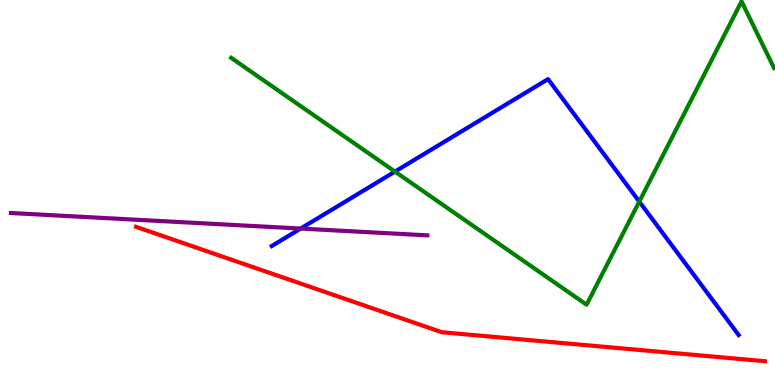[{'lines': ['blue', 'red'], 'intersections': []}, {'lines': ['green', 'red'], 'intersections': []}, {'lines': ['purple', 'red'], 'intersections': []}, {'lines': ['blue', 'green'], 'intersections': [{'x': 5.1, 'y': 5.54}, {'x': 8.25, 'y': 4.76}]}, {'lines': ['blue', 'purple'], 'intersections': [{'x': 3.88, 'y': 4.06}]}, {'lines': ['green', 'purple'], 'intersections': []}]